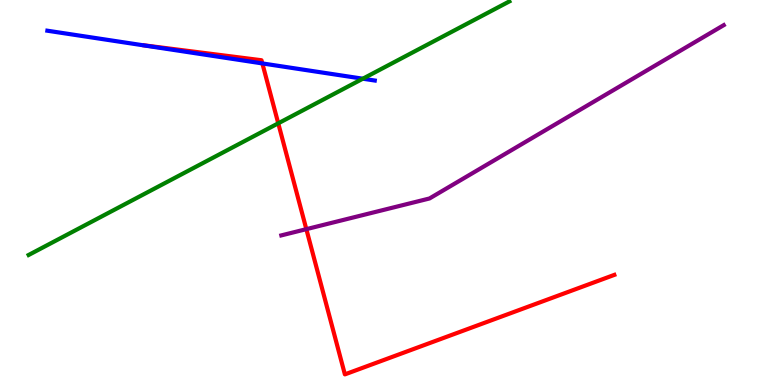[{'lines': ['blue', 'red'], 'intersections': [{'x': 3.39, 'y': 8.35}]}, {'lines': ['green', 'red'], 'intersections': [{'x': 3.59, 'y': 6.8}]}, {'lines': ['purple', 'red'], 'intersections': [{'x': 3.95, 'y': 4.05}]}, {'lines': ['blue', 'green'], 'intersections': [{'x': 4.68, 'y': 7.96}]}, {'lines': ['blue', 'purple'], 'intersections': []}, {'lines': ['green', 'purple'], 'intersections': []}]